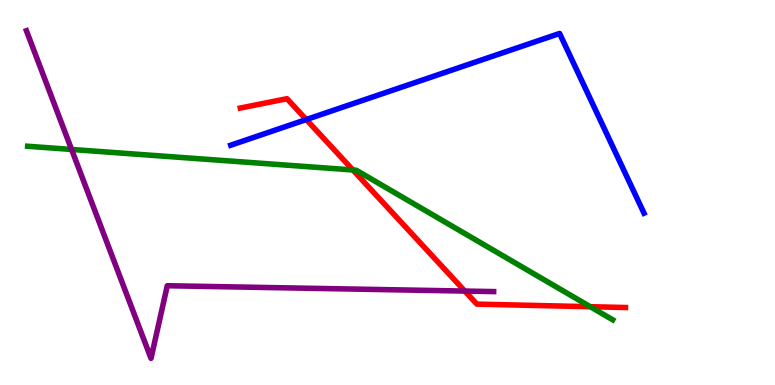[{'lines': ['blue', 'red'], 'intersections': [{'x': 3.95, 'y': 6.89}]}, {'lines': ['green', 'red'], 'intersections': [{'x': 4.55, 'y': 5.59}, {'x': 7.62, 'y': 2.03}]}, {'lines': ['purple', 'red'], 'intersections': [{'x': 6.0, 'y': 2.44}]}, {'lines': ['blue', 'green'], 'intersections': []}, {'lines': ['blue', 'purple'], 'intersections': []}, {'lines': ['green', 'purple'], 'intersections': [{'x': 0.924, 'y': 6.12}]}]